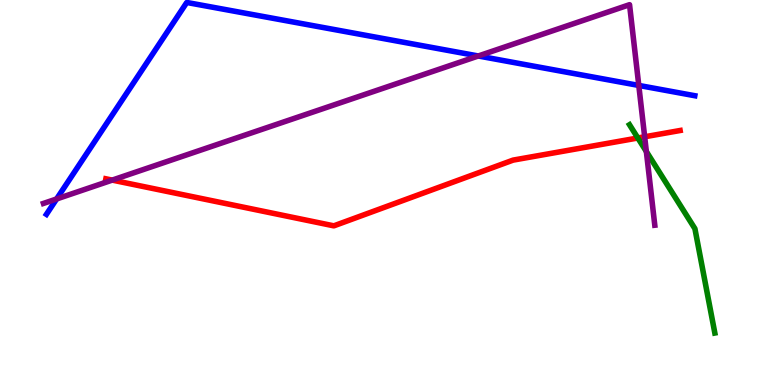[{'lines': ['blue', 'red'], 'intersections': []}, {'lines': ['green', 'red'], 'intersections': [{'x': 8.23, 'y': 6.42}]}, {'lines': ['purple', 'red'], 'intersections': [{'x': 1.45, 'y': 5.32}, {'x': 8.32, 'y': 6.45}]}, {'lines': ['blue', 'green'], 'intersections': []}, {'lines': ['blue', 'purple'], 'intersections': [{'x': 0.73, 'y': 4.83}, {'x': 6.17, 'y': 8.55}, {'x': 8.24, 'y': 7.78}]}, {'lines': ['green', 'purple'], 'intersections': [{'x': 8.34, 'y': 6.06}]}]